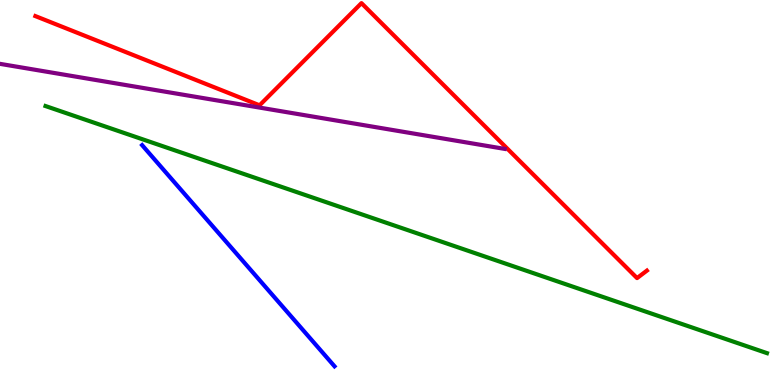[{'lines': ['blue', 'red'], 'intersections': []}, {'lines': ['green', 'red'], 'intersections': []}, {'lines': ['purple', 'red'], 'intersections': []}, {'lines': ['blue', 'green'], 'intersections': []}, {'lines': ['blue', 'purple'], 'intersections': []}, {'lines': ['green', 'purple'], 'intersections': []}]